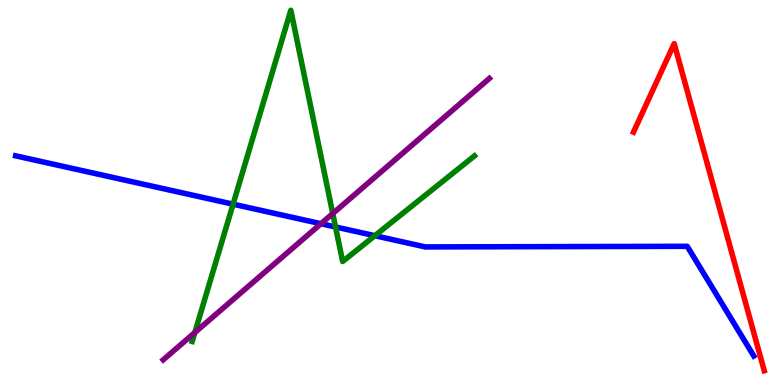[{'lines': ['blue', 'red'], 'intersections': []}, {'lines': ['green', 'red'], 'intersections': []}, {'lines': ['purple', 'red'], 'intersections': []}, {'lines': ['blue', 'green'], 'intersections': [{'x': 3.01, 'y': 4.7}, {'x': 4.33, 'y': 4.1}, {'x': 4.84, 'y': 3.88}]}, {'lines': ['blue', 'purple'], 'intersections': [{'x': 4.14, 'y': 4.19}]}, {'lines': ['green', 'purple'], 'intersections': [{'x': 2.51, 'y': 1.36}, {'x': 4.29, 'y': 4.45}]}]